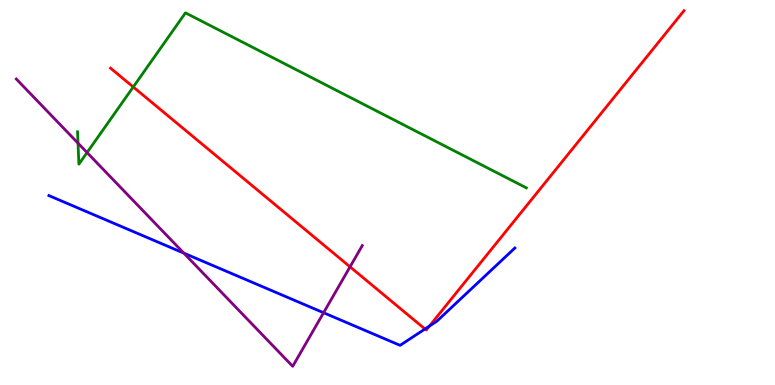[{'lines': ['blue', 'red'], 'intersections': [{'x': 5.48, 'y': 1.45}, {'x': 5.54, 'y': 1.53}]}, {'lines': ['green', 'red'], 'intersections': [{'x': 1.72, 'y': 7.74}]}, {'lines': ['purple', 'red'], 'intersections': [{'x': 4.52, 'y': 3.07}]}, {'lines': ['blue', 'green'], 'intersections': []}, {'lines': ['blue', 'purple'], 'intersections': [{'x': 2.37, 'y': 3.43}, {'x': 4.18, 'y': 1.88}]}, {'lines': ['green', 'purple'], 'intersections': [{'x': 1.01, 'y': 6.28}, {'x': 1.12, 'y': 6.04}]}]